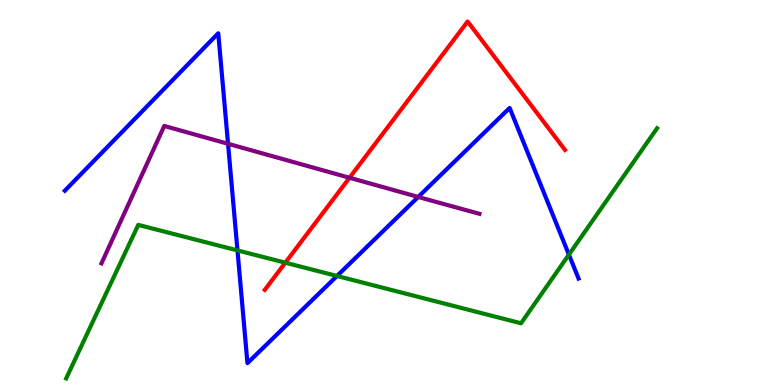[{'lines': ['blue', 'red'], 'intersections': []}, {'lines': ['green', 'red'], 'intersections': [{'x': 3.68, 'y': 3.18}]}, {'lines': ['purple', 'red'], 'intersections': [{'x': 4.51, 'y': 5.38}]}, {'lines': ['blue', 'green'], 'intersections': [{'x': 3.06, 'y': 3.5}, {'x': 4.35, 'y': 2.83}, {'x': 7.34, 'y': 3.39}]}, {'lines': ['blue', 'purple'], 'intersections': [{'x': 2.94, 'y': 6.27}, {'x': 5.4, 'y': 4.88}]}, {'lines': ['green', 'purple'], 'intersections': []}]